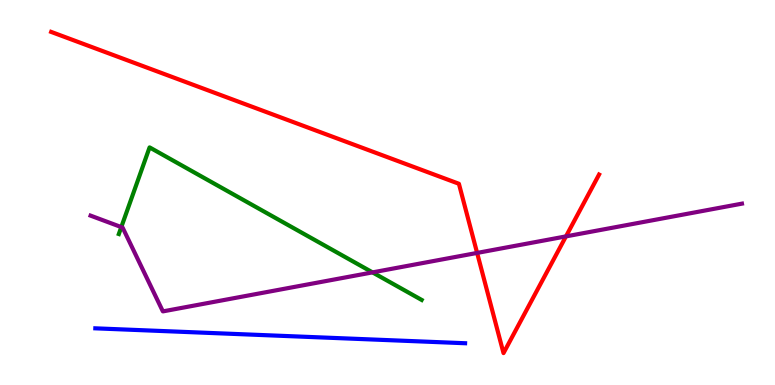[{'lines': ['blue', 'red'], 'intersections': []}, {'lines': ['green', 'red'], 'intersections': []}, {'lines': ['purple', 'red'], 'intersections': [{'x': 6.16, 'y': 3.43}, {'x': 7.3, 'y': 3.86}]}, {'lines': ['blue', 'green'], 'intersections': []}, {'lines': ['blue', 'purple'], 'intersections': []}, {'lines': ['green', 'purple'], 'intersections': [{'x': 1.57, 'y': 4.1}, {'x': 4.81, 'y': 2.93}]}]